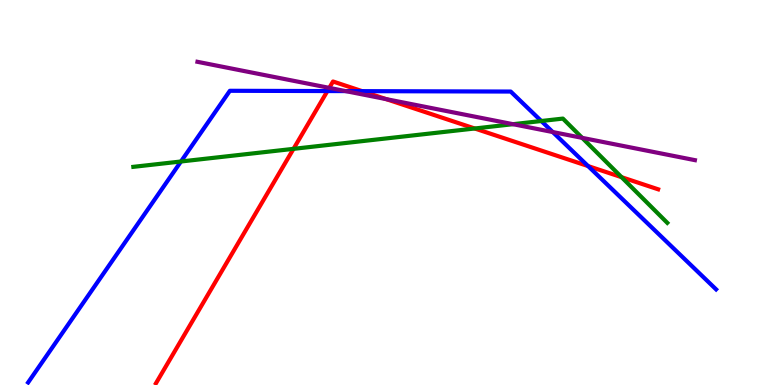[{'lines': ['blue', 'red'], 'intersections': [{'x': 4.22, 'y': 7.63}, {'x': 4.67, 'y': 7.63}, {'x': 7.59, 'y': 5.69}]}, {'lines': ['green', 'red'], 'intersections': [{'x': 3.79, 'y': 6.13}, {'x': 6.13, 'y': 6.66}, {'x': 8.02, 'y': 5.4}]}, {'lines': ['purple', 'red'], 'intersections': [{'x': 4.25, 'y': 7.72}, {'x': 4.98, 'y': 7.43}]}, {'lines': ['blue', 'green'], 'intersections': [{'x': 2.34, 'y': 5.81}, {'x': 6.98, 'y': 6.86}]}, {'lines': ['blue', 'purple'], 'intersections': [{'x': 4.46, 'y': 7.63}, {'x': 7.13, 'y': 6.57}]}, {'lines': ['green', 'purple'], 'intersections': [{'x': 6.62, 'y': 6.77}, {'x': 7.51, 'y': 6.42}]}]